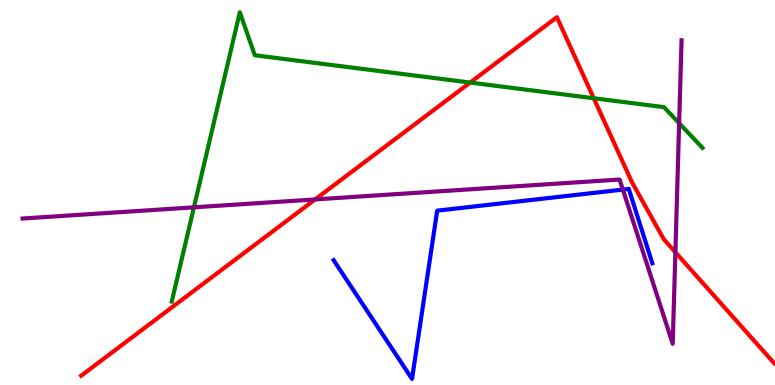[{'lines': ['blue', 'red'], 'intersections': []}, {'lines': ['green', 'red'], 'intersections': [{'x': 6.07, 'y': 7.86}, {'x': 7.66, 'y': 7.45}]}, {'lines': ['purple', 'red'], 'intersections': [{'x': 4.07, 'y': 4.82}, {'x': 8.71, 'y': 3.45}]}, {'lines': ['blue', 'green'], 'intersections': []}, {'lines': ['blue', 'purple'], 'intersections': [{'x': 8.04, 'y': 5.08}]}, {'lines': ['green', 'purple'], 'intersections': [{'x': 2.5, 'y': 4.61}, {'x': 8.76, 'y': 6.8}]}]